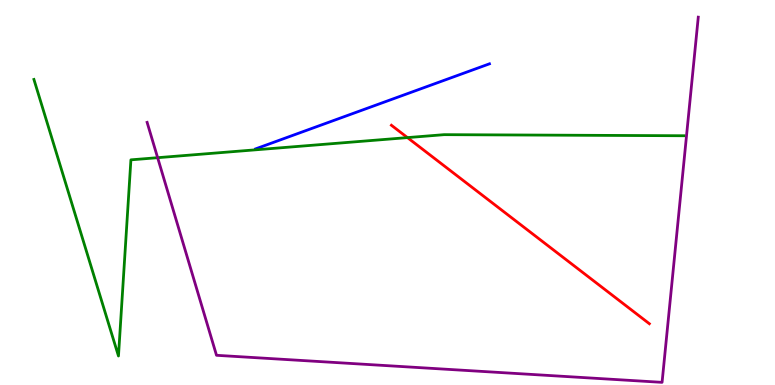[{'lines': ['blue', 'red'], 'intersections': []}, {'lines': ['green', 'red'], 'intersections': [{'x': 5.26, 'y': 6.43}]}, {'lines': ['purple', 'red'], 'intersections': []}, {'lines': ['blue', 'green'], 'intersections': []}, {'lines': ['blue', 'purple'], 'intersections': []}, {'lines': ['green', 'purple'], 'intersections': [{'x': 2.03, 'y': 5.9}]}]